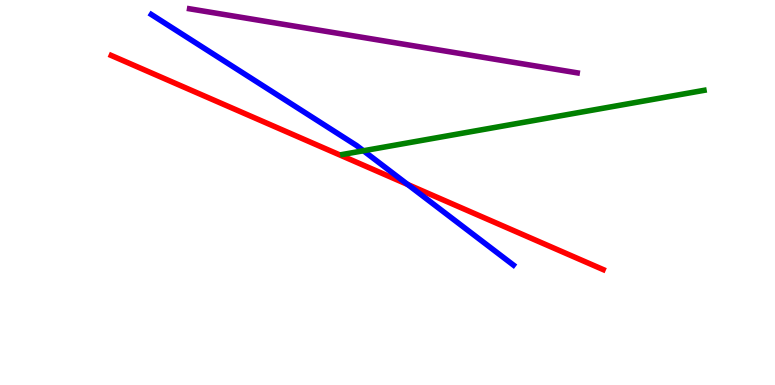[{'lines': ['blue', 'red'], 'intersections': [{'x': 5.26, 'y': 5.21}]}, {'lines': ['green', 'red'], 'intersections': []}, {'lines': ['purple', 'red'], 'intersections': []}, {'lines': ['blue', 'green'], 'intersections': [{'x': 4.69, 'y': 6.08}]}, {'lines': ['blue', 'purple'], 'intersections': []}, {'lines': ['green', 'purple'], 'intersections': []}]